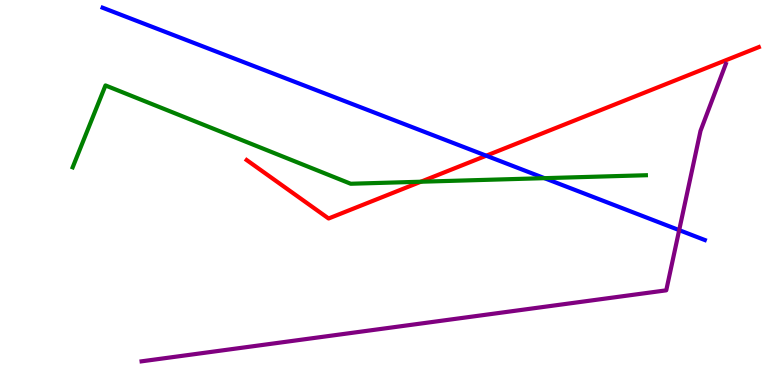[{'lines': ['blue', 'red'], 'intersections': [{'x': 6.27, 'y': 5.96}]}, {'lines': ['green', 'red'], 'intersections': [{'x': 5.43, 'y': 5.28}]}, {'lines': ['purple', 'red'], 'intersections': []}, {'lines': ['blue', 'green'], 'intersections': [{'x': 7.03, 'y': 5.37}]}, {'lines': ['blue', 'purple'], 'intersections': [{'x': 8.76, 'y': 4.02}]}, {'lines': ['green', 'purple'], 'intersections': []}]